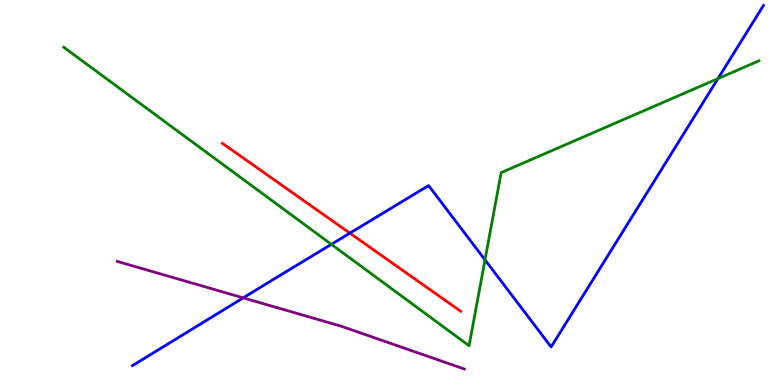[{'lines': ['blue', 'red'], 'intersections': [{'x': 4.51, 'y': 3.94}]}, {'lines': ['green', 'red'], 'intersections': []}, {'lines': ['purple', 'red'], 'intersections': []}, {'lines': ['blue', 'green'], 'intersections': [{'x': 4.28, 'y': 3.65}, {'x': 6.26, 'y': 3.25}, {'x': 9.26, 'y': 7.96}]}, {'lines': ['blue', 'purple'], 'intersections': [{'x': 3.14, 'y': 2.26}]}, {'lines': ['green', 'purple'], 'intersections': []}]